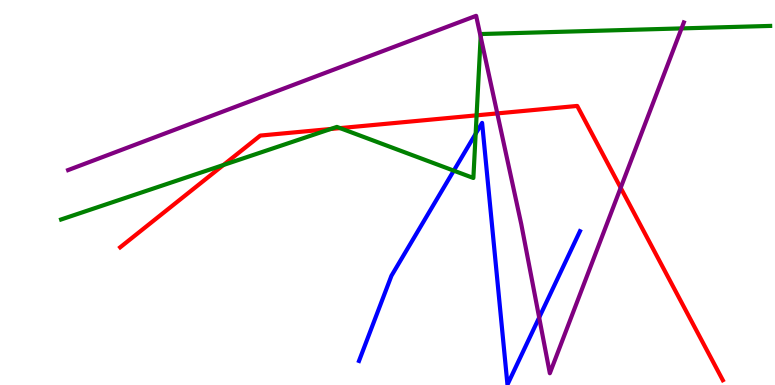[{'lines': ['blue', 'red'], 'intersections': []}, {'lines': ['green', 'red'], 'intersections': [{'x': 2.88, 'y': 5.71}, {'x': 4.27, 'y': 6.65}, {'x': 4.39, 'y': 6.67}, {'x': 6.15, 'y': 7.0}]}, {'lines': ['purple', 'red'], 'intersections': [{'x': 6.42, 'y': 7.05}, {'x': 8.01, 'y': 5.12}]}, {'lines': ['blue', 'green'], 'intersections': [{'x': 5.86, 'y': 5.57}, {'x': 6.14, 'y': 6.53}]}, {'lines': ['blue', 'purple'], 'intersections': [{'x': 6.96, 'y': 1.75}]}, {'lines': ['green', 'purple'], 'intersections': [{'x': 6.2, 'y': 9.05}, {'x': 8.79, 'y': 9.26}]}]